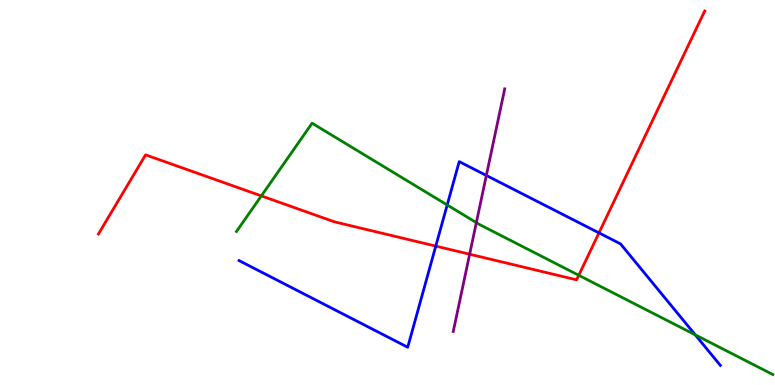[{'lines': ['blue', 'red'], 'intersections': [{'x': 5.62, 'y': 3.61}, {'x': 7.73, 'y': 3.95}]}, {'lines': ['green', 'red'], 'intersections': [{'x': 3.37, 'y': 4.91}, {'x': 7.47, 'y': 2.85}]}, {'lines': ['purple', 'red'], 'intersections': [{'x': 6.06, 'y': 3.4}]}, {'lines': ['blue', 'green'], 'intersections': [{'x': 5.77, 'y': 4.68}, {'x': 8.97, 'y': 1.3}]}, {'lines': ['blue', 'purple'], 'intersections': [{'x': 6.28, 'y': 5.44}]}, {'lines': ['green', 'purple'], 'intersections': [{'x': 6.15, 'y': 4.22}]}]